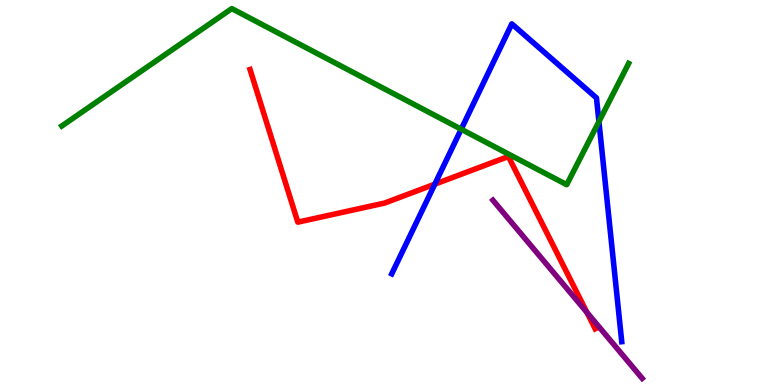[{'lines': ['blue', 'red'], 'intersections': [{'x': 5.61, 'y': 5.22}]}, {'lines': ['green', 'red'], 'intersections': []}, {'lines': ['purple', 'red'], 'intersections': [{'x': 7.57, 'y': 1.88}]}, {'lines': ['blue', 'green'], 'intersections': [{'x': 5.95, 'y': 6.64}, {'x': 7.73, 'y': 6.84}]}, {'lines': ['blue', 'purple'], 'intersections': []}, {'lines': ['green', 'purple'], 'intersections': []}]